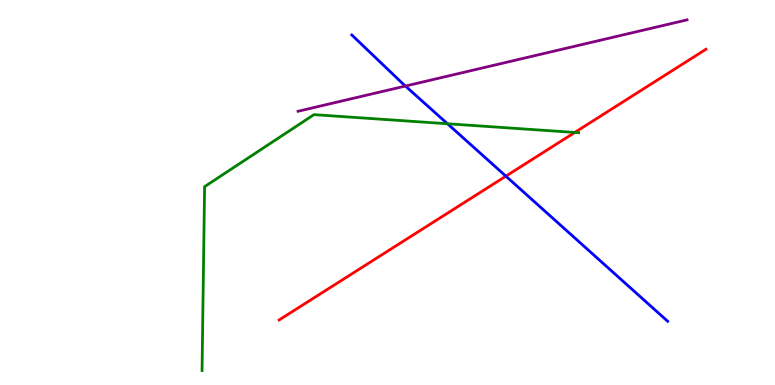[{'lines': ['blue', 'red'], 'intersections': [{'x': 6.53, 'y': 5.42}]}, {'lines': ['green', 'red'], 'intersections': [{'x': 7.42, 'y': 6.56}]}, {'lines': ['purple', 'red'], 'intersections': []}, {'lines': ['blue', 'green'], 'intersections': [{'x': 5.77, 'y': 6.79}]}, {'lines': ['blue', 'purple'], 'intersections': [{'x': 5.23, 'y': 7.77}]}, {'lines': ['green', 'purple'], 'intersections': []}]